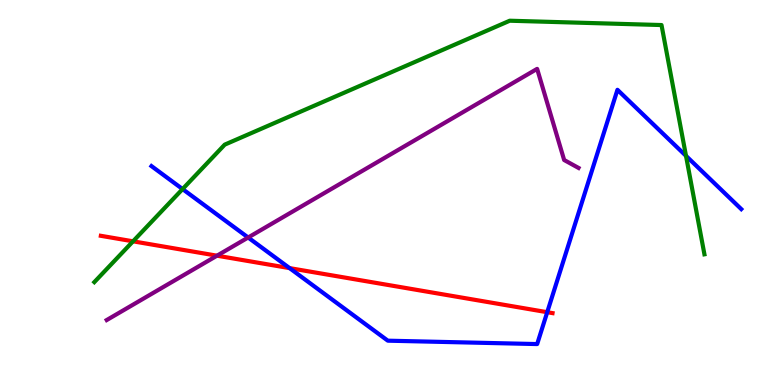[{'lines': ['blue', 'red'], 'intersections': [{'x': 3.74, 'y': 3.04}, {'x': 7.06, 'y': 1.89}]}, {'lines': ['green', 'red'], 'intersections': [{'x': 1.72, 'y': 3.73}]}, {'lines': ['purple', 'red'], 'intersections': [{'x': 2.8, 'y': 3.36}]}, {'lines': ['blue', 'green'], 'intersections': [{'x': 2.36, 'y': 5.09}, {'x': 8.85, 'y': 5.95}]}, {'lines': ['blue', 'purple'], 'intersections': [{'x': 3.2, 'y': 3.83}]}, {'lines': ['green', 'purple'], 'intersections': []}]